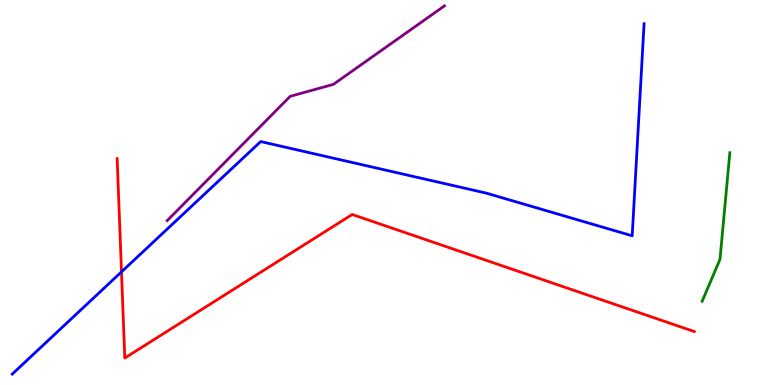[{'lines': ['blue', 'red'], 'intersections': [{'x': 1.57, 'y': 2.94}]}, {'lines': ['green', 'red'], 'intersections': []}, {'lines': ['purple', 'red'], 'intersections': []}, {'lines': ['blue', 'green'], 'intersections': []}, {'lines': ['blue', 'purple'], 'intersections': []}, {'lines': ['green', 'purple'], 'intersections': []}]